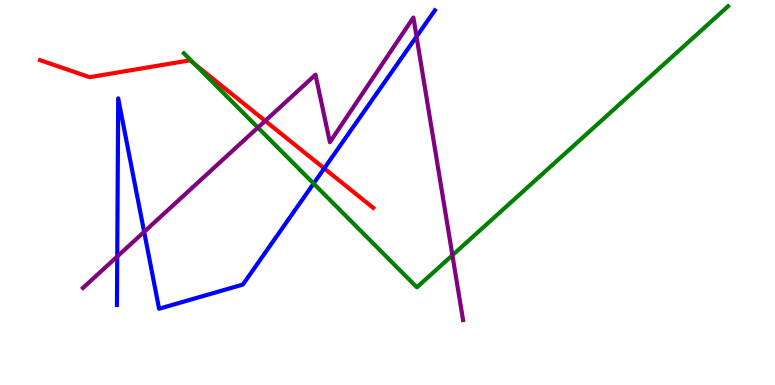[{'lines': ['blue', 'red'], 'intersections': [{'x': 4.18, 'y': 5.63}]}, {'lines': ['green', 'red'], 'intersections': [{'x': 2.51, 'y': 8.34}]}, {'lines': ['purple', 'red'], 'intersections': [{'x': 3.42, 'y': 6.86}]}, {'lines': ['blue', 'green'], 'intersections': [{'x': 4.05, 'y': 5.23}]}, {'lines': ['blue', 'purple'], 'intersections': [{'x': 1.51, 'y': 3.34}, {'x': 1.86, 'y': 3.98}, {'x': 5.37, 'y': 9.05}]}, {'lines': ['green', 'purple'], 'intersections': [{'x': 3.33, 'y': 6.69}, {'x': 5.84, 'y': 3.37}]}]